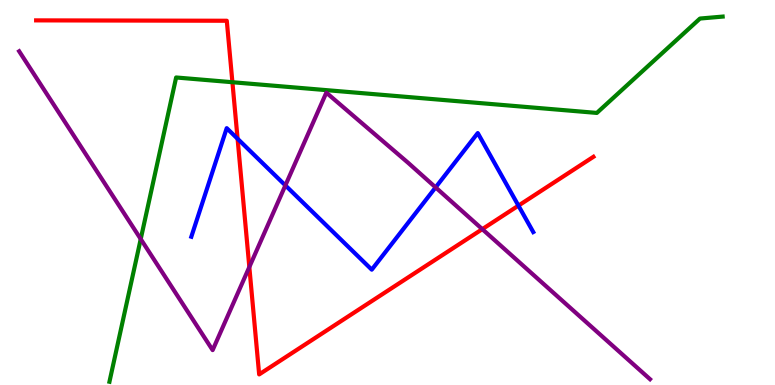[{'lines': ['blue', 'red'], 'intersections': [{'x': 3.07, 'y': 6.4}, {'x': 6.69, 'y': 4.66}]}, {'lines': ['green', 'red'], 'intersections': [{'x': 3.0, 'y': 7.86}]}, {'lines': ['purple', 'red'], 'intersections': [{'x': 3.22, 'y': 3.06}, {'x': 6.22, 'y': 4.05}]}, {'lines': ['blue', 'green'], 'intersections': []}, {'lines': ['blue', 'purple'], 'intersections': [{'x': 3.68, 'y': 5.18}, {'x': 5.62, 'y': 5.13}]}, {'lines': ['green', 'purple'], 'intersections': [{'x': 1.82, 'y': 3.79}]}]